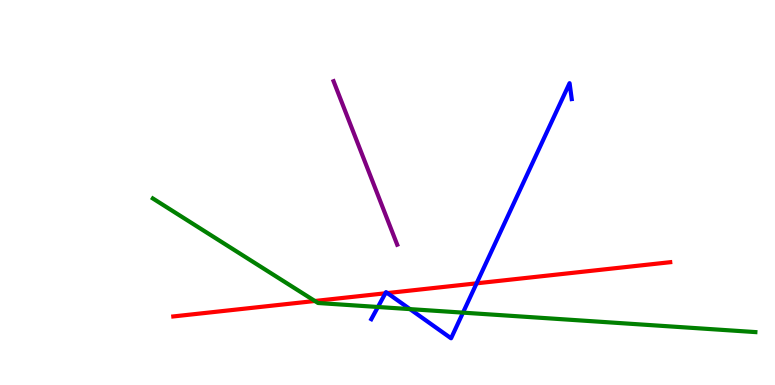[{'lines': ['blue', 'red'], 'intersections': [{'x': 4.97, 'y': 2.38}, {'x': 5.0, 'y': 2.39}, {'x': 6.15, 'y': 2.64}]}, {'lines': ['green', 'red'], 'intersections': [{'x': 4.06, 'y': 2.18}]}, {'lines': ['purple', 'red'], 'intersections': []}, {'lines': ['blue', 'green'], 'intersections': [{'x': 4.88, 'y': 2.03}, {'x': 5.29, 'y': 1.97}, {'x': 5.97, 'y': 1.88}]}, {'lines': ['blue', 'purple'], 'intersections': []}, {'lines': ['green', 'purple'], 'intersections': []}]